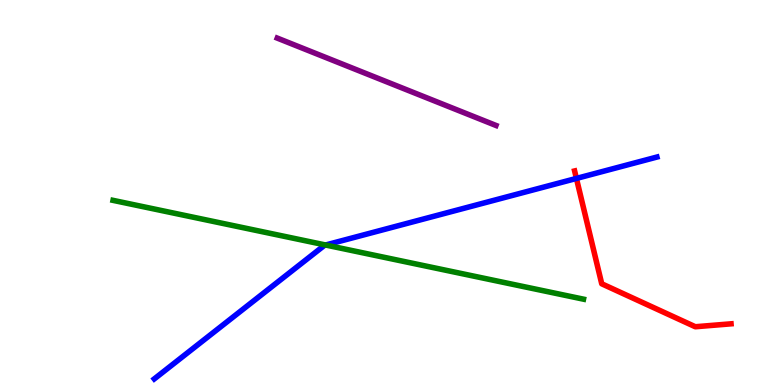[{'lines': ['blue', 'red'], 'intersections': [{'x': 7.44, 'y': 5.37}]}, {'lines': ['green', 'red'], 'intersections': []}, {'lines': ['purple', 'red'], 'intersections': []}, {'lines': ['blue', 'green'], 'intersections': [{'x': 4.2, 'y': 3.64}]}, {'lines': ['blue', 'purple'], 'intersections': []}, {'lines': ['green', 'purple'], 'intersections': []}]